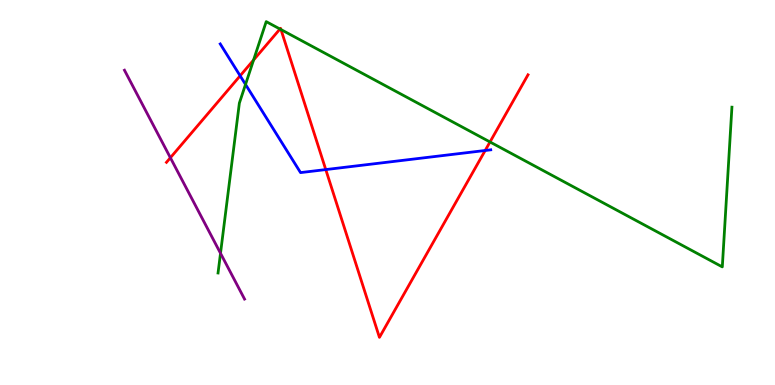[{'lines': ['blue', 'red'], 'intersections': [{'x': 3.1, 'y': 8.03}, {'x': 4.2, 'y': 5.6}, {'x': 6.26, 'y': 6.09}]}, {'lines': ['green', 'red'], 'intersections': [{'x': 3.27, 'y': 8.44}, {'x': 3.61, 'y': 9.25}, {'x': 3.63, 'y': 9.23}, {'x': 6.32, 'y': 6.31}]}, {'lines': ['purple', 'red'], 'intersections': [{'x': 2.2, 'y': 5.9}]}, {'lines': ['blue', 'green'], 'intersections': [{'x': 3.17, 'y': 7.81}]}, {'lines': ['blue', 'purple'], 'intersections': []}, {'lines': ['green', 'purple'], 'intersections': [{'x': 2.85, 'y': 3.42}]}]